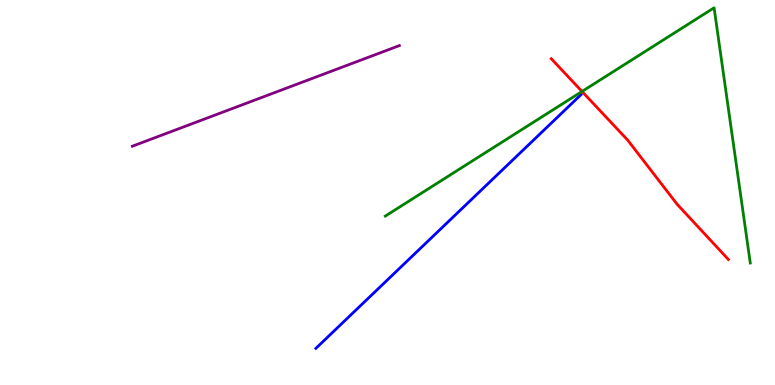[{'lines': ['blue', 'red'], 'intersections': []}, {'lines': ['green', 'red'], 'intersections': [{'x': 7.51, 'y': 7.62}]}, {'lines': ['purple', 'red'], 'intersections': []}, {'lines': ['blue', 'green'], 'intersections': []}, {'lines': ['blue', 'purple'], 'intersections': []}, {'lines': ['green', 'purple'], 'intersections': []}]